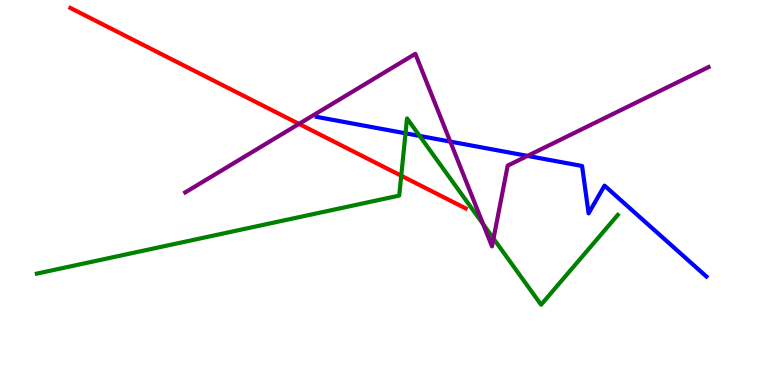[{'lines': ['blue', 'red'], 'intersections': []}, {'lines': ['green', 'red'], 'intersections': [{'x': 5.18, 'y': 5.44}]}, {'lines': ['purple', 'red'], 'intersections': [{'x': 3.86, 'y': 6.78}]}, {'lines': ['blue', 'green'], 'intersections': [{'x': 5.23, 'y': 6.54}, {'x': 5.41, 'y': 6.47}]}, {'lines': ['blue', 'purple'], 'intersections': [{'x': 5.81, 'y': 6.32}, {'x': 6.81, 'y': 5.95}]}, {'lines': ['green', 'purple'], 'intersections': [{'x': 6.23, 'y': 4.18}, {'x': 6.37, 'y': 3.8}]}]